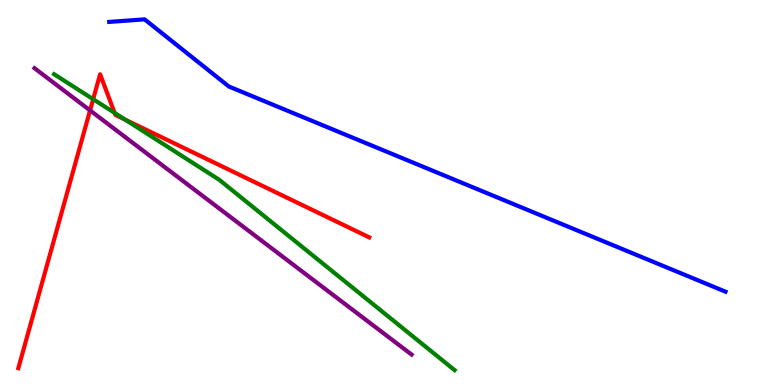[{'lines': ['blue', 'red'], 'intersections': []}, {'lines': ['green', 'red'], 'intersections': [{'x': 1.2, 'y': 7.42}, {'x': 1.48, 'y': 7.07}, {'x': 1.62, 'y': 6.89}]}, {'lines': ['purple', 'red'], 'intersections': [{'x': 1.16, 'y': 7.13}]}, {'lines': ['blue', 'green'], 'intersections': []}, {'lines': ['blue', 'purple'], 'intersections': []}, {'lines': ['green', 'purple'], 'intersections': []}]